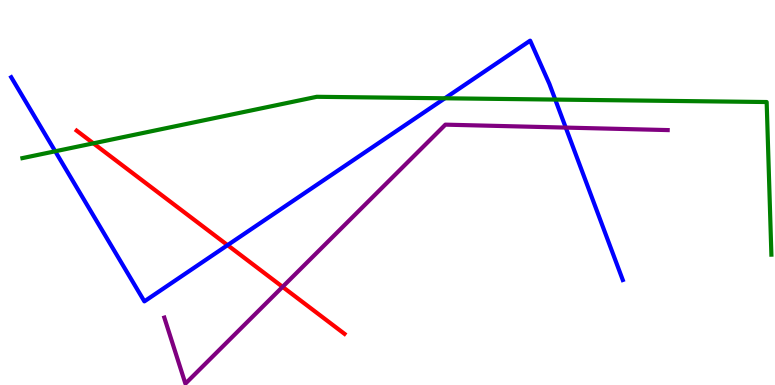[{'lines': ['blue', 'red'], 'intersections': [{'x': 2.94, 'y': 3.63}]}, {'lines': ['green', 'red'], 'intersections': [{'x': 1.2, 'y': 6.28}]}, {'lines': ['purple', 'red'], 'intersections': [{'x': 3.65, 'y': 2.55}]}, {'lines': ['blue', 'green'], 'intersections': [{'x': 0.712, 'y': 6.07}, {'x': 5.74, 'y': 7.45}, {'x': 7.16, 'y': 7.41}]}, {'lines': ['blue', 'purple'], 'intersections': [{'x': 7.3, 'y': 6.69}]}, {'lines': ['green', 'purple'], 'intersections': []}]